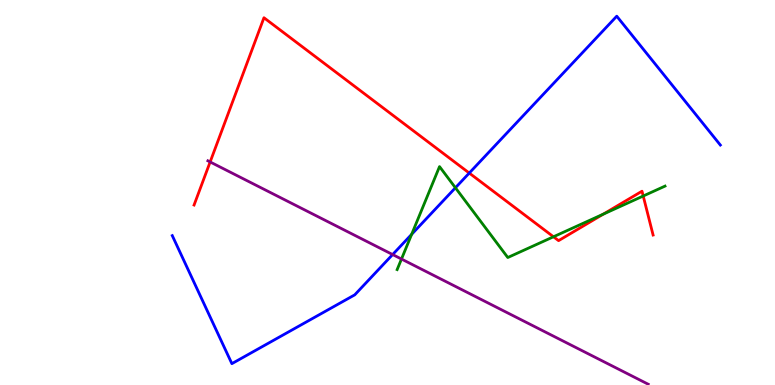[{'lines': ['blue', 'red'], 'intersections': [{'x': 6.05, 'y': 5.51}]}, {'lines': ['green', 'red'], 'intersections': [{'x': 7.14, 'y': 3.85}, {'x': 7.78, 'y': 4.44}, {'x': 8.3, 'y': 4.91}]}, {'lines': ['purple', 'red'], 'intersections': [{'x': 2.71, 'y': 5.79}]}, {'lines': ['blue', 'green'], 'intersections': [{'x': 5.31, 'y': 3.91}, {'x': 5.88, 'y': 5.12}]}, {'lines': ['blue', 'purple'], 'intersections': [{'x': 5.07, 'y': 3.39}]}, {'lines': ['green', 'purple'], 'intersections': [{'x': 5.18, 'y': 3.27}]}]